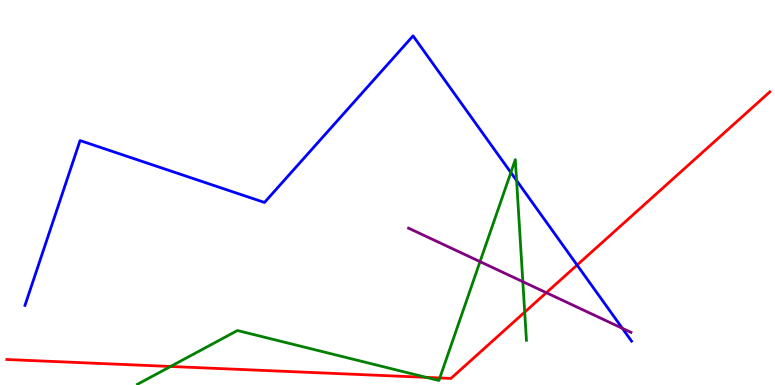[{'lines': ['blue', 'red'], 'intersections': [{'x': 7.45, 'y': 3.12}]}, {'lines': ['green', 'red'], 'intersections': [{'x': 2.2, 'y': 0.481}, {'x': 5.5, 'y': 0.198}, {'x': 5.67, 'y': 0.183}, {'x': 6.77, 'y': 1.89}]}, {'lines': ['purple', 'red'], 'intersections': [{'x': 7.05, 'y': 2.4}]}, {'lines': ['blue', 'green'], 'intersections': [{'x': 6.59, 'y': 5.52}, {'x': 6.67, 'y': 5.31}]}, {'lines': ['blue', 'purple'], 'intersections': [{'x': 8.03, 'y': 1.47}]}, {'lines': ['green', 'purple'], 'intersections': [{'x': 6.19, 'y': 3.2}, {'x': 6.75, 'y': 2.68}]}]